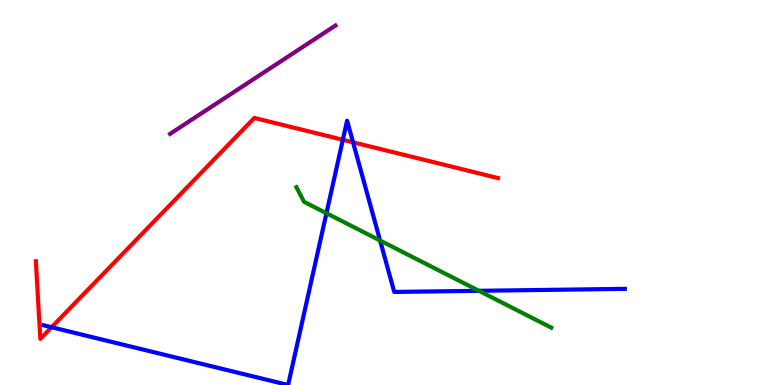[{'lines': ['blue', 'red'], 'intersections': [{'x': 0.665, 'y': 1.5}, {'x': 4.42, 'y': 6.37}, {'x': 4.56, 'y': 6.3}]}, {'lines': ['green', 'red'], 'intersections': []}, {'lines': ['purple', 'red'], 'intersections': []}, {'lines': ['blue', 'green'], 'intersections': [{'x': 4.21, 'y': 4.46}, {'x': 4.9, 'y': 3.75}, {'x': 6.18, 'y': 2.45}]}, {'lines': ['blue', 'purple'], 'intersections': []}, {'lines': ['green', 'purple'], 'intersections': []}]